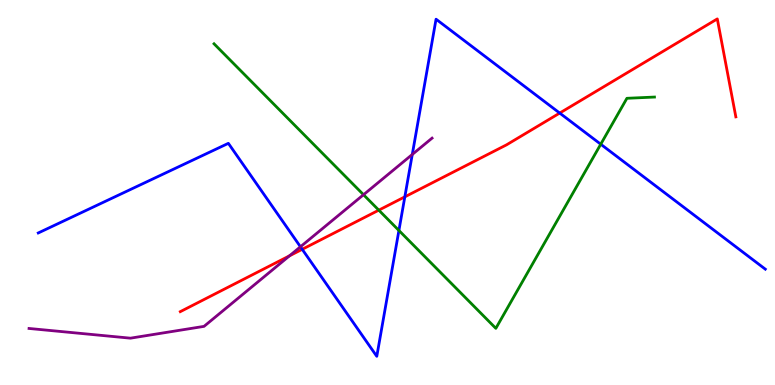[{'lines': ['blue', 'red'], 'intersections': [{'x': 3.9, 'y': 3.52}, {'x': 5.22, 'y': 4.89}, {'x': 7.22, 'y': 7.06}]}, {'lines': ['green', 'red'], 'intersections': [{'x': 4.89, 'y': 4.54}]}, {'lines': ['purple', 'red'], 'intersections': [{'x': 3.74, 'y': 3.36}]}, {'lines': ['blue', 'green'], 'intersections': [{'x': 5.15, 'y': 4.01}, {'x': 7.75, 'y': 6.25}]}, {'lines': ['blue', 'purple'], 'intersections': [{'x': 3.88, 'y': 3.59}, {'x': 5.32, 'y': 5.99}]}, {'lines': ['green', 'purple'], 'intersections': [{'x': 4.69, 'y': 4.94}]}]